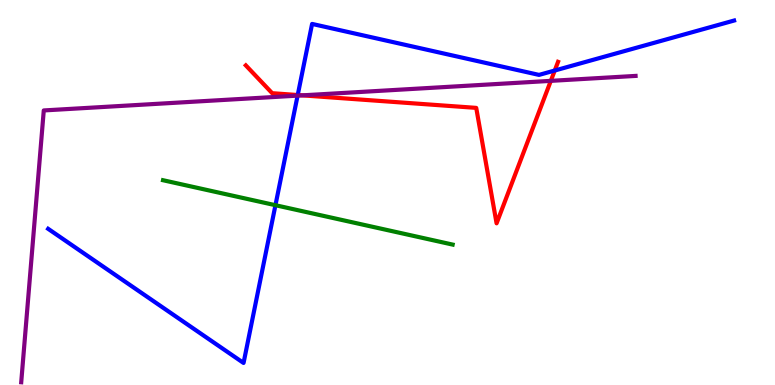[{'lines': ['blue', 'red'], 'intersections': [{'x': 3.84, 'y': 7.53}, {'x': 7.16, 'y': 8.17}]}, {'lines': ['green', 'red'], 'intersections': []}, {'lines': ['purple', 'red'], 'intersections': [{'x': 3.9, 'y': 7.52}, {'x': 7.11, 'y': 7.9}]}, {'lines': ['blue', 'green'], 'intersections': [{'x': 3.55, 'y': 4.67}]}, {'lines': ['blue', 'purple'], 'intersections': [{'x': 3.84, 'y': 7.52}]}, {'lines': ['green', 'purple'], 'intersections': []}]